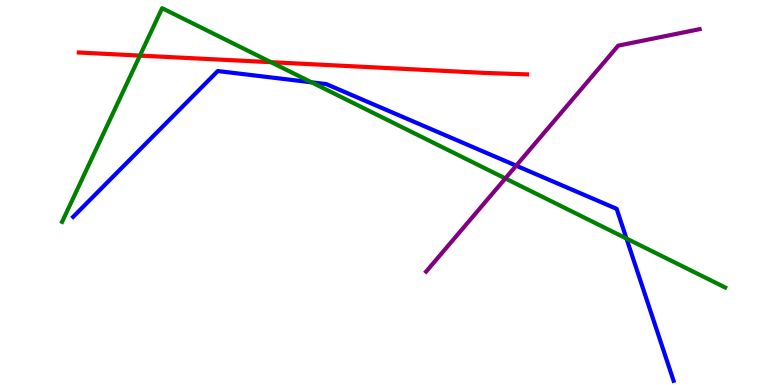[{'lines': ['blue', 'red'], 'intersections': []}, {'lines': ['green', 'red'], 'intersections': [{'x': 1.81, 'y': 8.56}, {'x': 3.5, 'y': 8.38}]}, {'lines': ['purple', 'red'], 'intersections': []}, {'lines': ['blue', 'green'], 'intersections': [{'x': 4.02, 'y': 7.86}, {'x': 8.08, 'y': 3.8}]}, {'lines': ['blue', 'purple'], 'intersections': [{'x': 6.66, 'y': 5.7}]}, {'lines': ['green', 'purple'], 'intersections': [{'x': 6.52, 'y': 5.37}]}]